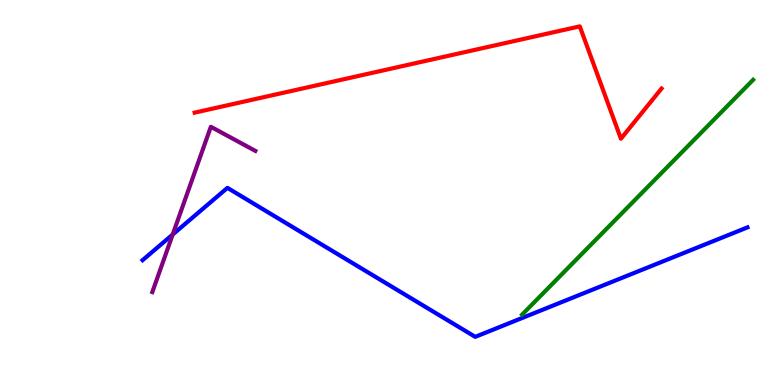[{'lines': ['blue', 'red'], 'intersections': []}, {'lines': ['green', 'red'], 'intersections': []}, {'lines': ['purple', 'red'], 'intersections': []}, {'lines': ['blue', 'green'], 'intersections': []}, {'lines': ['blue', 'purple'], 'intersections': [{'x': 2.23, 'y': 3.91}]}, {'lines': ['green', 'purple'], 'intersections': []}]